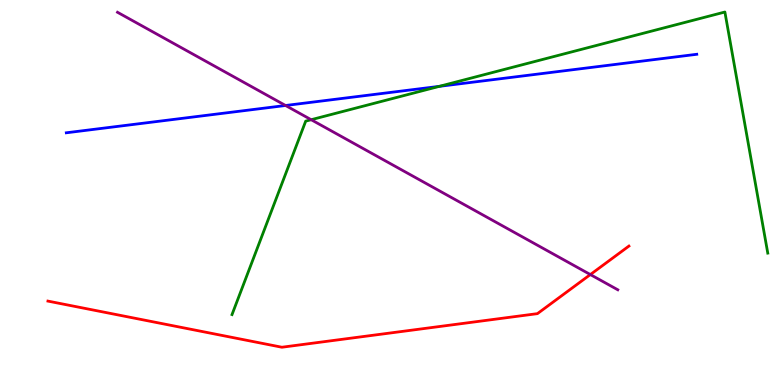[{'lines': ['blue', 'red'], 'intersections': []}, {'lines': ['green', 'red'], 'intersections': []}, {'lines': ['purple', 'red'], 'intersections': [{'x': 7.62, 'y': 2.87}]}, {'lines': ['blue', 'green'], 'intersections': [{'x': 5.67, 'y': 7.76}]}, {'lines': ['blue', 'purple'], 'intersections': [{'x': 3.68, 'y': 7.26}]}, {'lines': ['green', 'purple'], 'intersections': [{'x': 4.02, 'y': 6.89}]}]